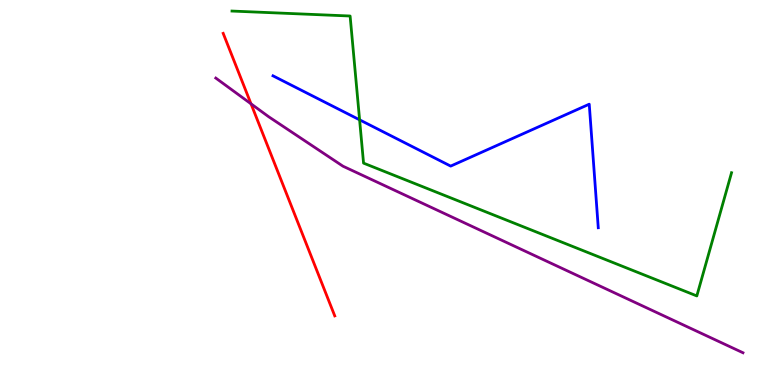[{'lines': ['blue', 'red'], 'intersections': []}, {'lines': ['green', 'red'], 'intersections': []}, {'lines': ['purple', 'red'], 'intersections': [{'x': 3.24, 'y': 7.3}]}, {'lines': ['blue', 'green'], 'intersections': [{'x': 4.64, 'y': 6.89}]}, {'lines': ['blue', 'purple'], 'intersections': []}, {'lines': ['green', 'purple'], 'intersections': []}]